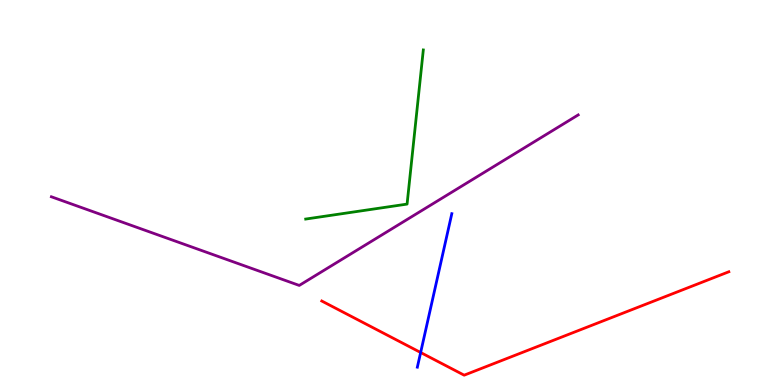[{'lines': ['blue', 'red'], 'intersections': [{'x': 5.43, 'y': 0.844}]}, {'lines': ['green', 'red'], 'intersections': []}, {'lines': ['purple', 'red'], 'intersections': []}, {'lines': ['blue', 'green'], 'intersections': []}, {'lines': ['blue', 'purple'], 'intersections': []}, {'lines': ['green', 'purple'], 'intersections': []}]